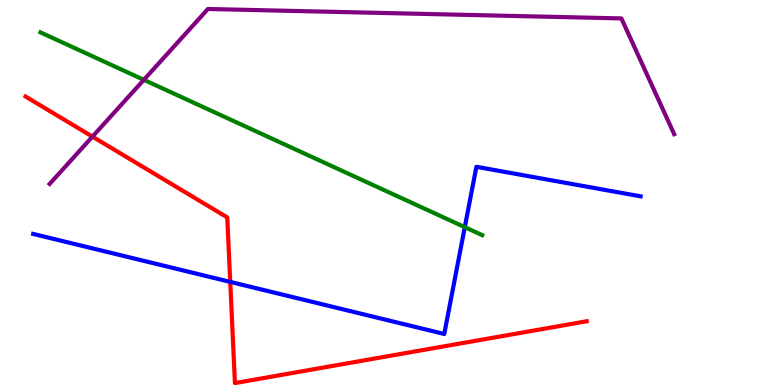[{'lines': ['blue', 'red'], 'intersections': [{'x': 2.97, 'y': 2.68}]}, {'lines': ['green', 'red'], 'intersections': []}, {'lines': ['purple', 'red'], 'intersections': [{'x': 1.19, 'y': 6.45}]}, {'lines': ['blue', 'green'], 'intersections': [{'x': 6.0, 'y': 4.1}]}, {'lines': ['blue', 'purple'], 'intersections': []}, {'lines': ['green', 'purple'], 'intersections': [{'x': 1.86, 'y': 7.93}]}]